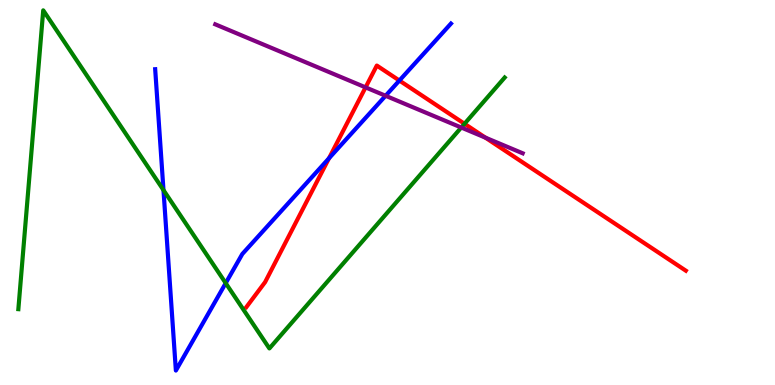[{'lines': ['blue', 'red'], 'intersections': [{'x': 4.25, 'y': 5.89}, {'x': 5.15, 'y': 7.91}]}, {'lines': ['green', 'red'], 'intersections': [{'x': 5.99, 'y': 6.79}]}, {'lines': ['purple', 'red'], 'intersections': [{'x': 4.72, 'y': 7.73}, {'x': 6.26, 'y': 6.42}]}, {'lines': ['blue', 'green'], 'intersections': [{'x': 2.11, 'y': 5.06}, {'x': 2.91, 'y': 2.65}]}, {'lines': ['blue', 'purple'], 'intersections': [{'x': 4.98, 'y': 7.51}]}, {'lines': ['green', 'purple'], 'intersections': [{'x': 5.95, 'y': 6.69}]}]